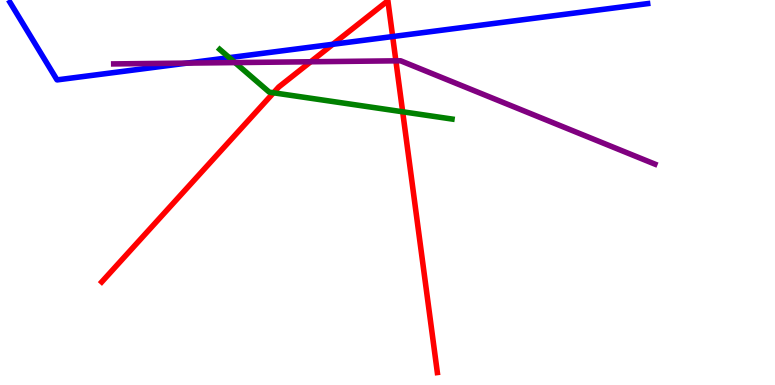[{'lines': ['blue', 'red'], 'intersections': [{'x': 4.29, 'y': 8.85}, {'x': 5.07, 'y': 9.05}]}, {'lines': ['green', 'red'], 'intersections': [{'x': 3.53, 'y': 7.59}, {'x': 5.2, 'y': 7.1}]}, {'lines': ['purple', 'red'], 'intersections': [{'x': 4.01, 'y': 8.4}, {'x': 5.11, 'y': 8.42}]}, {'lines': ['blue', 'green'], 'intersections': [{'x': 2.96, 'y': 8.5}]}, {'lines': ['blue', 'purple'], 'intersections': [{'x': 2.41, 'y': 8.36}]}, {'lines': ['green', 'purple'], 'intersections': [{'x': 3.03, 'y': 8.37}]}]